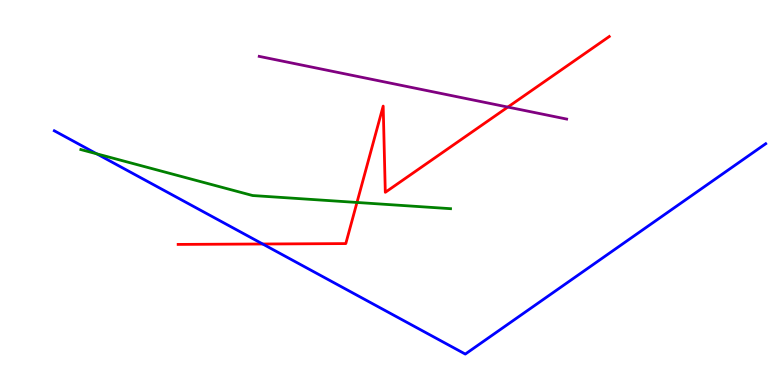[{'lines': ['blue', 'red'], 'intersections': [{'x': 3.39, 'y': 3.66}]}, {'lines': ['green', 'red'], 'intersections': [{'x': 4.61, 'y': 4.74}]}, {'lines': ['purple', 'red'], 'intersections': [{'x': 6.55, 'y': 7.22}]}, {'lines': ['blue', 'green'], 'intersections': [{'x': 1.25, 'y': 6.0}]}, {'lines': ['blue', 'purple'], 'intersections': []}, {'lines': ['green', 'purple'], 'intersections': []}]